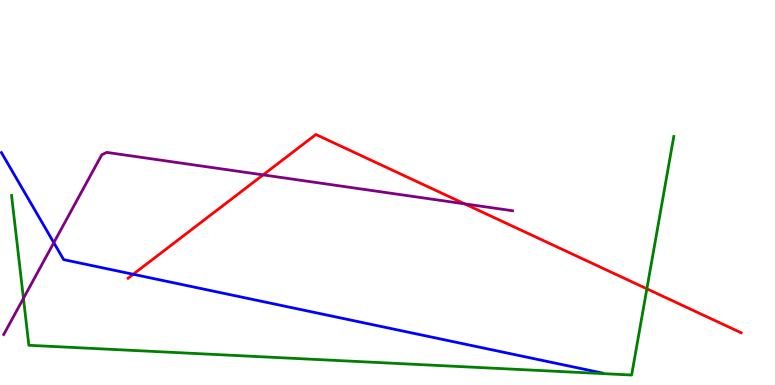[{'lines': ['blue', 'red'], 'intersections': [{'x': 1.72, 'y': 2.88}]}, {'lines': ['green', 'red'], 'intersections': [{'x': 8.35, 'y': 2.5}]}, {'lines': ['purple', 'red'], 'intersections': [{'x': 3.4, 'y': 5.46}, {'x': 6.0, 'y': 4.7}]}, {'lines': ['blue', 'green'], 'intersections': []}, {'lines': ['blue', 'purple'], 'intersections': [{'x': 0.694, 'y': 3.7}]}, {'lines': ['green', 'purple'], 'intersections': [{'x': 0.302, 'y': 2.25}]}]